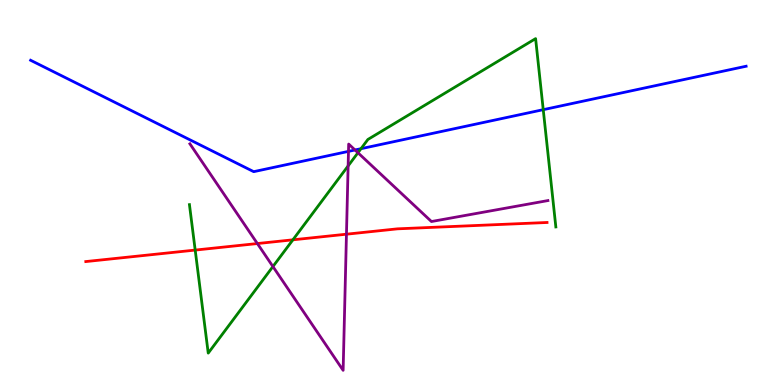[{'lines': ['blue', 'red'], 'intersections': []}, {'lines': ['green', 'red'], 'intersections': [{'x': 2.52, 'y': 3.5}, {'x': 3.78, 'y': 3.77}]}, {'lines': ['purple', 'red'], 'intersections': [{'x': 3.32, 'y': 3.67}, {'x': 4.47, 'y': 3.92}]}, {'lines': ['blue', 'green'], 'intersections': [{'x': 4.66, 'y': 6.14}, {'x': 7.01, 'y': 7.15}]}, {'lines': ['blue', 'purple'], 'intersections': [{'x': 4.5, 'y': 6.07}, {'x': 4.58, 'y': 6.1}]}, {'lines': ['green', 'purple'], 'intersections': [{'x': 3.52, 'y': 3.08}, {'x': 4.49, 'y': 5.69}, {'x': 4.62, 'y': 6.03}]}]